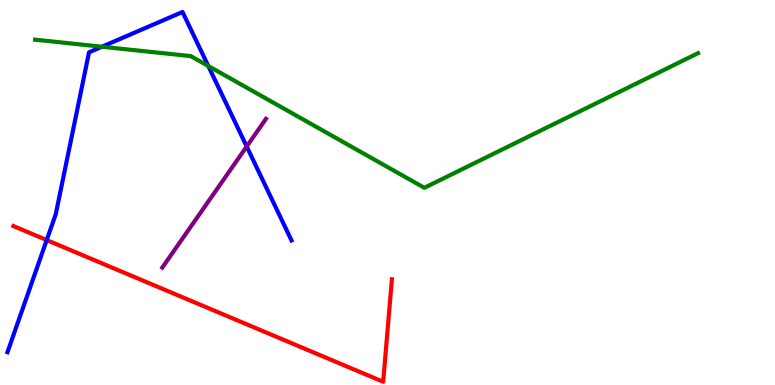[{'lines': ['blue', 'red'], 'intersections': [{'x': 0.603, 'y': 3.76}]}, {'lines': ['green', 'red'], 'intersections': []}, {'lines': ['purple', 'red'], 'intersections': []}, {'lines': ['blue', 'green'], 'intersections': [{'x': 1.32, 'y': 8.79}, {'x': 2.69, 'y': 8.29}]}, {'lines': ['blue', 'purple'], 'intersections': [{'x': 3.18, 'y': 6.2}]}, {'lines': ['green', 'purple'], 'intersections': []}]